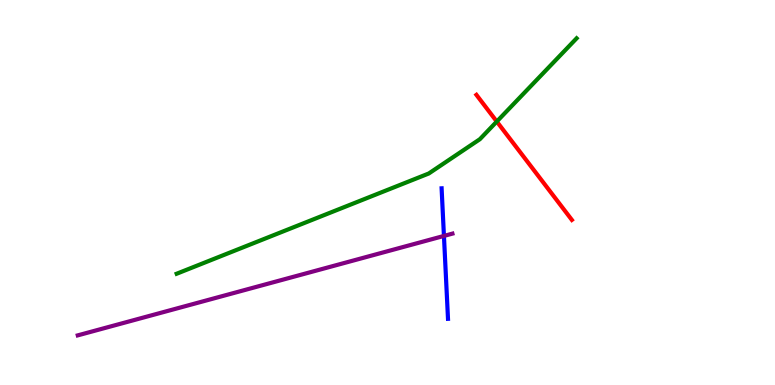[{'lines': ['blue', 'red'], 'intersections': []}, {'lines': ['green', 'red'], 'intersections': [{'x': 6.41, 'y': 6.84}]}, {'lines': ['purple', 'red'], 'intersections': []}, {'lines': ['blue', 'green'], 'intersections': []}, {'lines': ['blue', 'purple'], 'intersections': [{'x': 5.73, 'y': 3.87}]}, {'lines': ['green', 'purple'], 'intersections': []}]